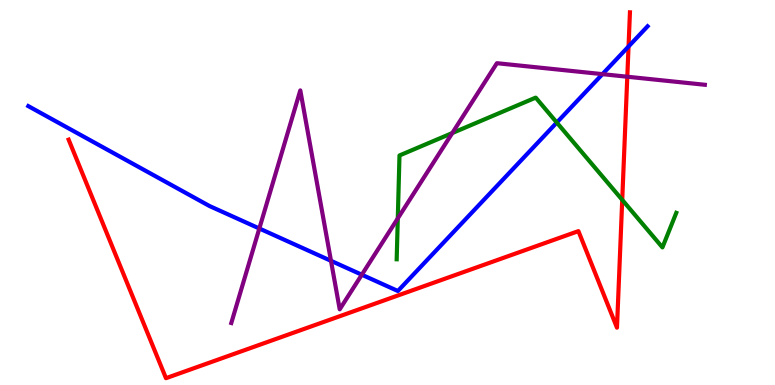[{'lines': ['blue', 'red'], 'intersections': [{'x': 8.11, 'y': 8.79}]}, {'lines': ['green', 'red'], 'intersections': [{'x': 8.03, 'y': 4.81}]}, {'lines': ['purple', 'red'], 'intersections': [{'x': 8.09, 'y': 8.01}]}, {'lines': ['blue', 'green'], 'intersections': [{'x': 7.18, 'y': 6.82}]}, {'lines': ['blue', 'purple'], 'intersections': [{'x': 3.35, 'y': 4.06}, {'x': 4.27, 'y': 3.23}, {'x': 4.67, 'y': 2.86}, {'x': 7.77, 'y': 8.07}]}, {'lines': ['green', 'purple'], 'intersections': [{'x': 5.13, 'y': 4.33}, {'x': 5.84, 'y': 6.54}]}]